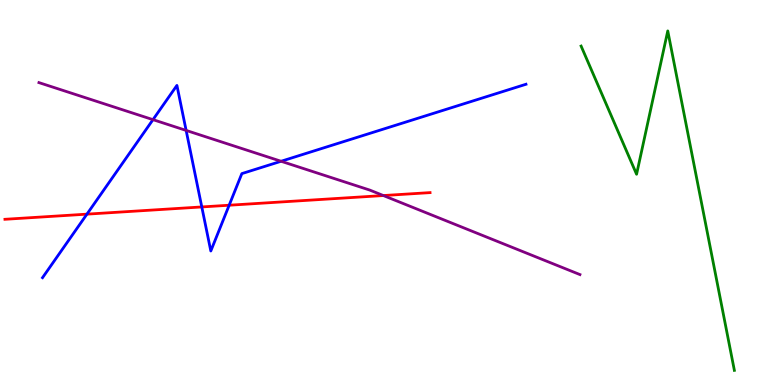[{'lines': ['blue', 'red'], 'intersections': [{'x': 1.12, 'y': 4.44}, {'x': 2.6, 'y': 4.62}, {'x': 2.96, 'y': 4.67}]}, {'lines': ['green', 'red'], 'intersections': []}, {'lines': ['purple', 'red'], 'intersections': [{'x': 4.95, 'y': 4.92}]}, {'lines': ['blue', 'green'], 'intersections': []}, {'lines': ['blue', 'purple'], 'intersections': [{'x': 1.97, 'y': 6.89}, {'x': 2.4, 'y': 6.61}, {'x': 3.63, 'y': 5.81}]}, {'lines': ['green', 'purple'], 'intersections': []}]